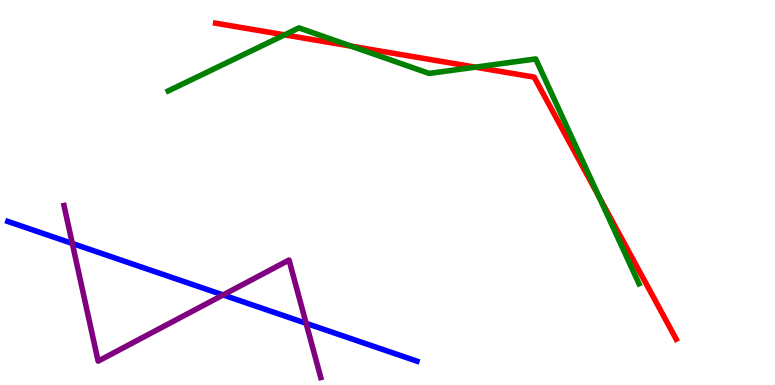[{'lines': ['blue', 'red'], 'intersections': []}, {'lines': ['green', 'red'], 'intersections': [{'x': 3.67, 'y': 9.09}, {'x': 4.53, 'y': 8.8}, {'x': 6.13, 'y': 8.26}, {'x': 7.73, 'y': 4.88}]}, {'lines': ['purple', 'red'], 'intersections': []}, {'lines': ['blue', 'green'], 'intersections': []}, {'lines': ['blue', 'purple'], 'intersections': [{'x': 0.933, 'y': 3.68}, {'x': 2.88, 'y': 2.34}, {'x': 3.95, 'y': 1.6}]}, {'lines': ['green', 'purple'], 'intersections': []}]